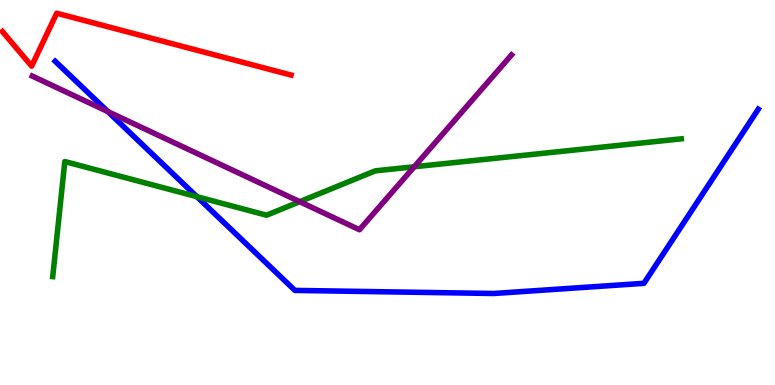[{'lines': ['blue', 'red'], 'intersections': []}, {'lines': ['green', 'red'], 'intersections': []}, {'lines': ['purple', 'red'], 'intersections': []}, {'lines': ['blue', 'green'], 'intersections': [{'x': 2.54, 'y': 4.89}]}, {'lines': ['blue', 'purple'], 'intersections': [{'x': 1.39, 'y': 7.1}]}, {'lines': ['green', 'purple'], 'intersections': [{'x': 3.87, 'y': 4.76}, {'x': 5.34, 'y': 5.67}]}]